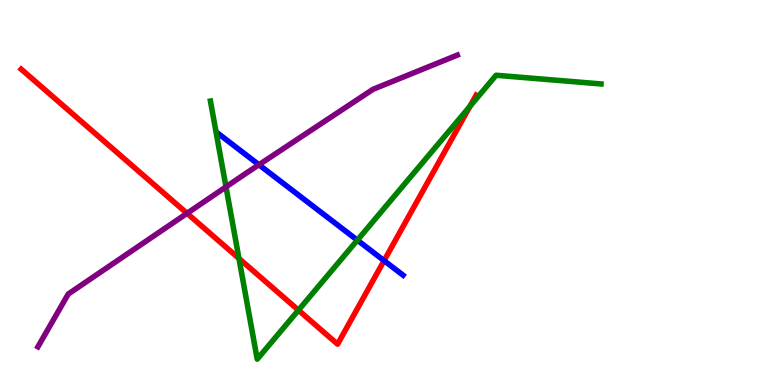[{'lines': ['blue', 'red'], 'intersections': [{'x': 4.96, 'y': 3.23}]}, {'lines': ['green', 'red'], 'intersections': [{'x': 3.08, 'y': 3.29}, {'x': 3.85, 'y': 1.94}, {'x': 6.06, 'y': 7.24}]}, {'lines': ['purple', 'red'], 'intersections': [{'x': 2.41, 'y': 4.46}]}, {'lines': ['blue', 'green'], 'intersections': [{'x': 4.61, 'y': 3.76}]}, {'lines': ['blue', 'purple'], 'intersections': [{'x': 3.34, 'y': 5.72}]}, {'lines': ['green', 'purple'], 'intersections': [{'x': 2.92, 'y': 5.15}]}]